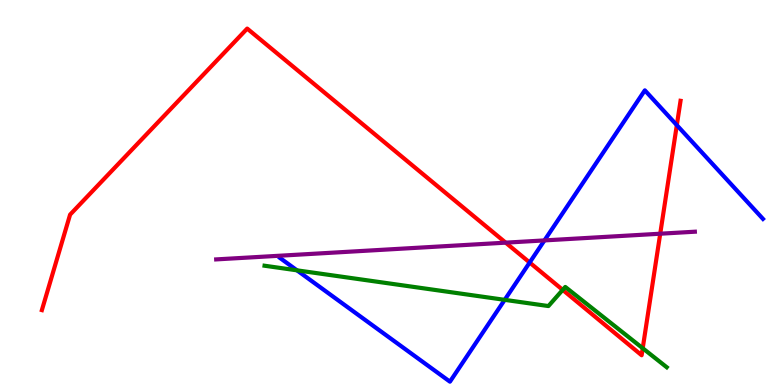[{'lines': ['blue', 'red'], 'intersections': [{'x': 6.83, 'y': 3.18}, {'x': 8.73, 'y': 6.75}]}, {'lines': ['green', 'red'], 'intersections': [{'x': 7.26, 'y': 2.47}, {'x': 8.29, 'y': 0.955}]}, {'lines': ['purple', 'red'], 'intersections': [{'x': 6.52, 'y': 3.7}, {'x': 8.52, 'y': 3.93}]}, {'lines': ['blue', 'green'], 'intersections': [{'x': 3.83, 'y': 2.98}, {'x': 6.51, 'y': 2.21}]}, {'lines': ['blue', 'purple'], 'intersections': [{'x': 7.03, 'y': 3.76}]}, {'lines': ['green', 'purple'], 'intersections': []}]